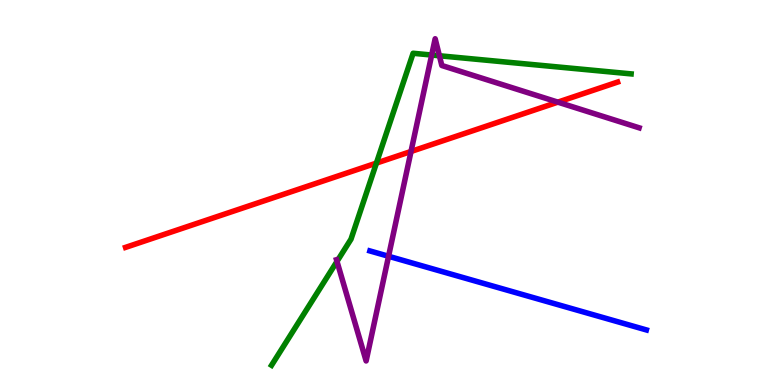[{'lines': ['blue', 'red'], 'intersections': []}, {'lines': ['green', 'red'], 'intersections': [{'x': 4.86, 'y': 5.76}]}, {'lines': ['purple', 'red'], 'intersections': [{'x': 5.3, 'y': 6.07}, {'x': 7.2, 'y': 7.35}]}, {'lines': ['blue', 'green'], 'intersections': []}, {'lines': ['blue', 'purple'], 'intersections': [{'x': 5.01, 'y': 3.34}]}, {'lines': ['green', 'purple'], 'intersections': [{'x': 4.35, 'y': 3.21}, {'x': 5.57, 'y': 8.57}, {'x': 5.67, 'y': 8.55}]}]